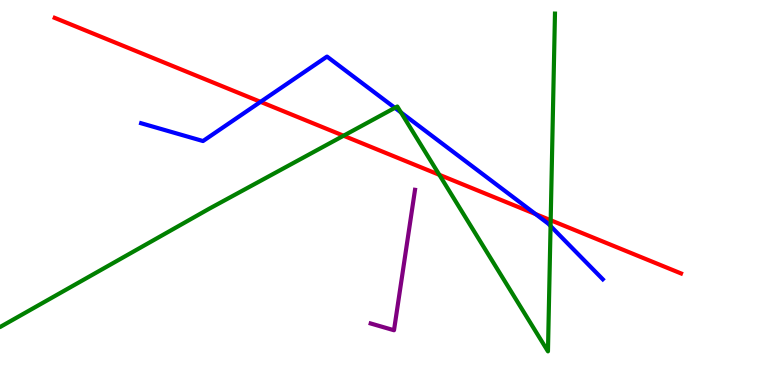[{'lines': ['blue', 'red'], 'intersections': [{'x': 3.36, 'y': 7.35}, {'x': 6.91, 'y': 4.44}]}, {'lines': ['green', 'red'], 'intersections': [{'x': 4.43, 'y': 6.47}, {'x': 5.67, 'y': 5.46}, {'x': 7.11, 'y': 4.28}]}, {'lines': ['purple', 'red'], 'intersections': []}, {'lines': ['blue', 'green'], 'intersections': [{'x': 5.1, 'y': 7.2}, {'x': 5.17, 'y': 7.08}, {'x': 7.1, 'y': 4.13}]}, {'lines': ['blue', 'purple'], 'intersections': []}, {'lines': ['green', 'purple'], 'intersections': []}]